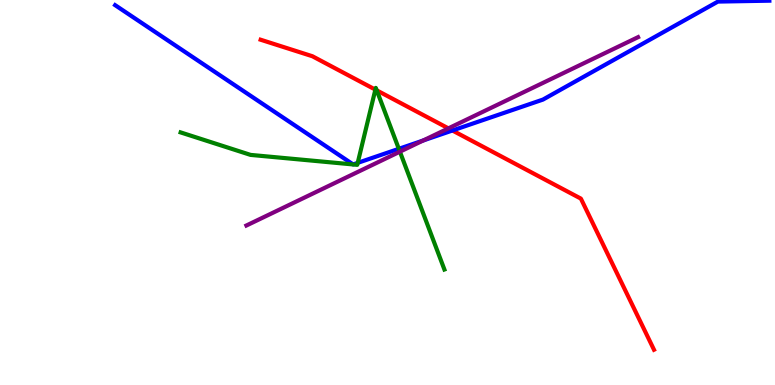[{'lines': ['blue', 'red'], 'intersections': [{'x': 5.84, 'y': 6.61}]}, {'lines': ['green', 'red'], 'intersections': [{'x': 4.84, 'y': 7.67}, {'x': 4.86, 'y': 7.65}]}, {'lines': ['purple', 'red'], 'intersections': [{'x': 5.79, 'y': 6.67}]}, {'lines': ['blue', 'green'], 'intersections': [{'x': 4.62, 'y': 5.77}, {'x': 5.15, 'y': 6.13}]}, {'lines': ['blue', 'purple'], 'intersections': [{'x': 5.46, 'y': 6.35}]}, {'lines': ['green', 'purple'], 'intersections': [{'x': 5.16, 'y': 6.06}]}]